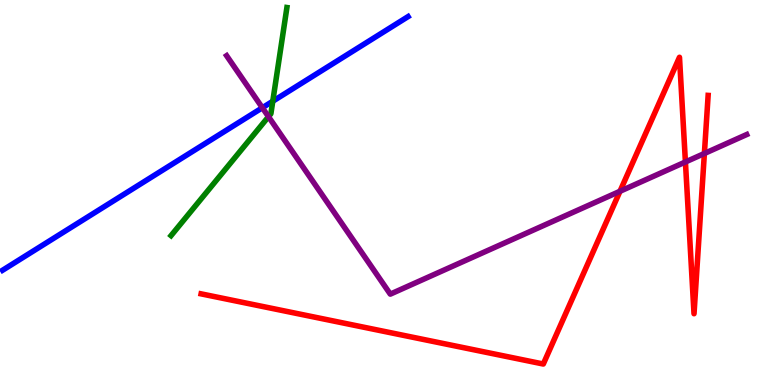[{'lines': ['blue', 'red'], 'intersections': []}, {'lines': ['green', 'red'], 'intersections': []}, {'lines': ['purple', 'red'], 'intersections': [{'x': 8.0, 'y': 5.03}, {'x': 8.84, 'y': 5.79}, {'x': 9.09, 'y': 6.01}]}, {'lines': ['blue', 'green'], 'intersections': [{'x': 3.52, 'y': 7.37}]}, {'lines': ['blue', 'purple'], 'intersections': [{'x': 3.39, 'y': 7.2}]}, {'lines': ['green', 'purple'], 'intersections': [{'x': 3.46, 'y': 6.97}]}]